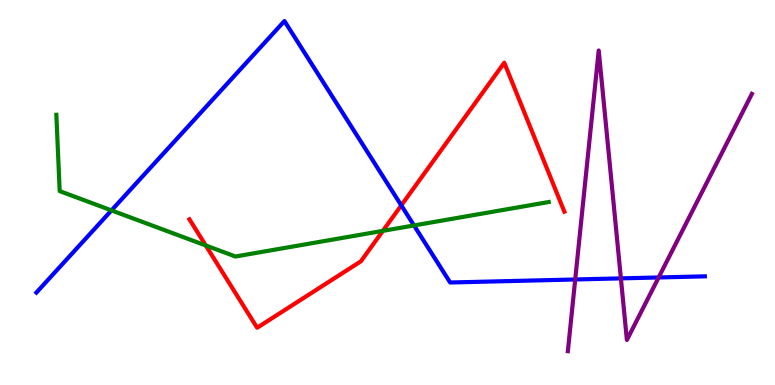[{'lines': ['blue', 'red'], 'intersections': [{'x': 5.18, 'y': 4.67}]}, {'lines': ['green', 'red'], 'intersections': [{'x': 2.66, 'y': 3.62}, {'x': 4.94, 'y': 4.0}]}, {'lines': ['purple', 'red'], 'intersections': []}, {'lines': ['blue', 'green'], 'intersections': [{'x': 1.44, 'y': 4.54}, {'x': 5.34, 'y': 4.14}]}, {'lines': ['blue', 'purple'], 'intersections': [{'x': 7.42, 'y': 2.74}, {'x': 8.01, 'y': 2.77}, {'x': 8.5, 'y': 2.79}]}, {'lines': ['green', 'purple'], 'intersections': []}]